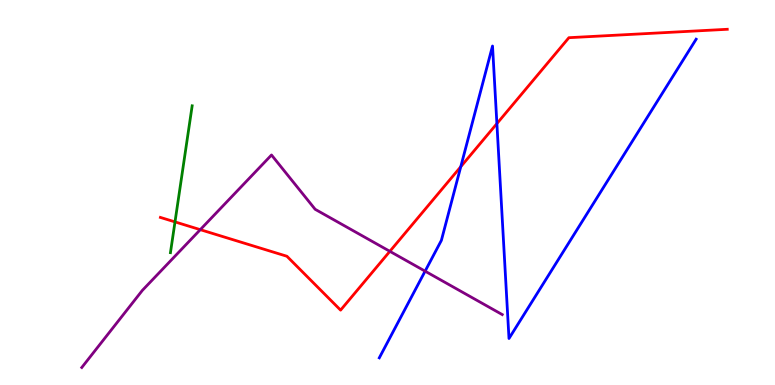[{'lines': ['blue', 'red'], 'intersections': [{'x': 5.95, 'y': 5.67}, {'x': 6.41, 'y': 6.79}]}, {'lines': ['green', 'red'], 'intersections': [{'x': 2.26, 'y': 4.24}]}, {'lines': ['purple', 'red'], 'intersections': [{'x': 2.58, 'y': 4.03}, {'x': 5.03, 'y': 3.47}]}, {'lines': ['blue', 'green'], 'intersections': []}, {'lines': ['blue', 'purple'], 'intersections': [{'x': 5.49, 'y': 2.96}]}, {'lines': ['green', 'purple'], 'intersections': []}]